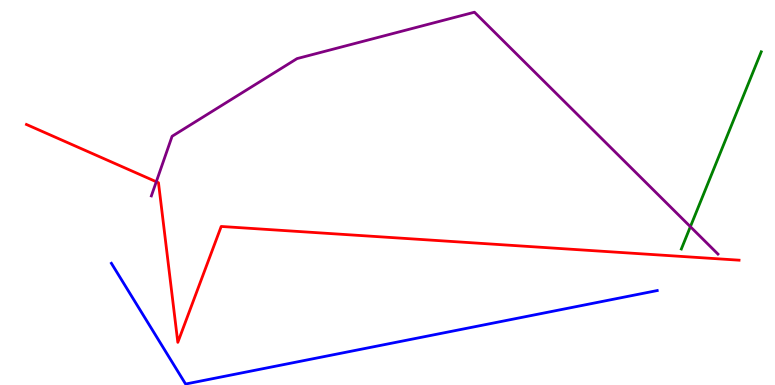[{'lines': ['blue', 'red'], 'intersections': []}, {'lines': ['green', 'red'], 'intersections': []}, {'lines': ['purple', 'red'], 'intersections': [{'x': 2.02, 'y': 5.28}]}, {'lines': ['blue', 'green'], 'intersections': []}, {'lines': ['blue', 'purple'], 'intersections': []}, {'lines': ['green', 'purple'], 'intersections': [{'x': 8.91, 'y': 4.11}]}]